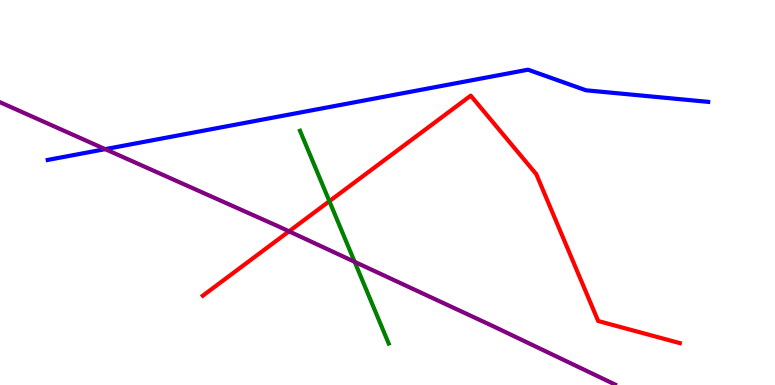[{'lines': ['blue', 'red'], 'intersections': []}, {'lines': ['green', 'red'], 'intersections': [{'x': 4.25, 'y': 4.77}]}, {'lines': ['purple', 'red'], 'intersections': [{'x': 3.73, 'y': 3.99}]}, {'lines': ['blue', 'green'], 'intersections': []}, {'lines': ['blue', 'purple'], 'intersections': [{'x': 1.36, 'y': 6.13}]}, {'lines': ['green', 'purple'], 'intersections': [{'x': 4.58, 'y': 3.2}]}]